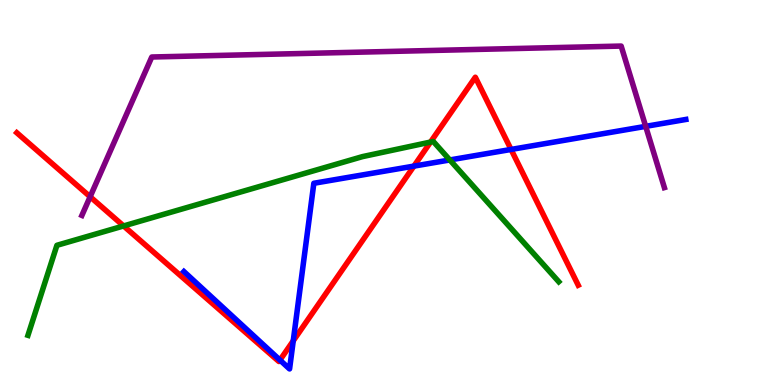[{'lines': ['blue', 'red'], 'intersections': [{'x': 3.61, 'y': 0.647}, {'x': 3.78, 'y': 1.15}, {'x': 5.34, 'y': 5.69}, {'x': 6.59, 'y': 6.12}]}, {'lines': ['green', 'red'], 'intersections': [{'x': 1.59, 'y': 4.13}, {'x': 5.56, 'y': 6.31}]}, {'lines': ['purple', 'red'], 'intersections': [{'x': 1.16, 'y': 4.89}]}, {'lines': ['blue', 'green'], 'intersections': [{'x': 5.8, 'y': 5.85}]}, {'lines': ['blue', 'purple'], 'intersections': [{'x': 8.33, 'y': 6.72}]}, {'lines': ['green', 'purple'], 'intersections': []}]